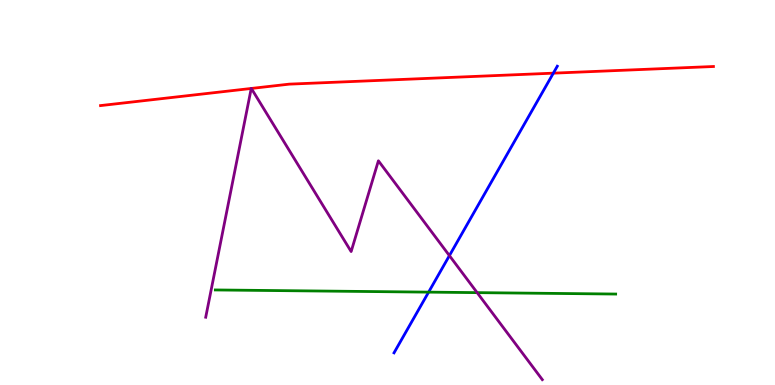[{'lines': ['blue', 'red'], 'intersections': [{'x': 7.14, 'y': 8.1}]}, {'lines': ['green', 'red'], 'intersections': []}, {'lines': ['purple', 'red'], 'intersections': [{'x': 3.24, 'y': 7.7}, {'x': 3.24, 'y': 7.7}]}, {'lines': ['blue', 'green'], 'intersections': [{'x': 5.53, 'y': 2.41}]}, {'lines': ['blue', 'purple'], 'intersections': [{'x': 5.8, 'y': 3.36}]}, {'lines': ['green', 'purple'], 'intersections': [{'x': 6.16, 'y': 2.4}]}]